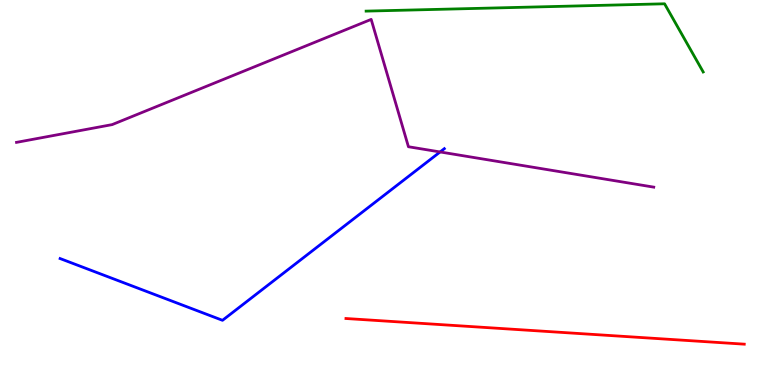[{'lines': ['blue', 'red'], 'intersections': []}, {'lines': ['green', 'red'], 'intersections': []}, {'lines': ['purple', 'red'], 'intersections': []}, {'lines': ['blue', 'green'], 'intersections': []}, {'lines': ['blue', 'purple'], 'intersections': [{'x': 5.68, 'y': 6.05}]}, {'lines': ['green', 'purple'], 'intersections': []}]